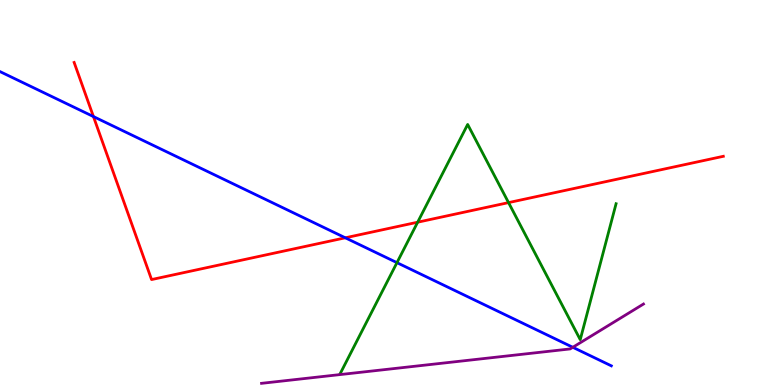[{'lines': ['blue', 'red'], 'intersections': [{'x': 1.21, 'y': 6.97}, {'x': 4.46, 'y': 3.82}]}, {'lines': ['green', 'red'], 'intersections': [{'x': 5.39, 'y': 4.23}, {'x': 6.56, 'y': 4.74}]}, {'lines': ['purple', 'red'], 'intersections': []}, {'lines': ['blue', 'green'], 'intersections': [{'x': 5.12, 'y': 3.18}]}, {'lines': ['blue', 'purple'], 'intersections': [{'x': 7.39, 'y': 0.979}]}, {'lines': ['green', 'purple'], 'intersections': []}]